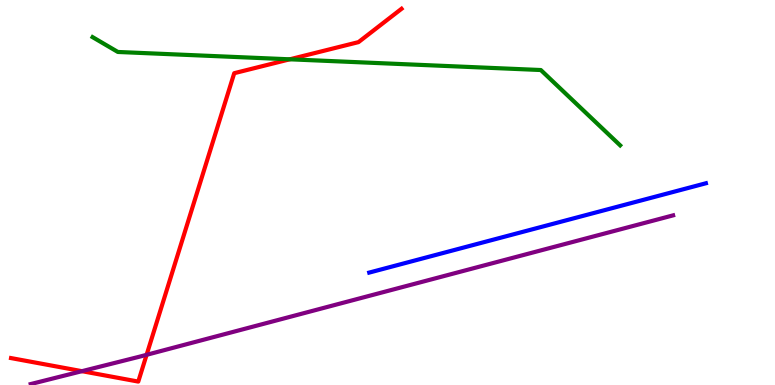[{'lines': ['blue', 'red'], 'intersections': []}, {'lines': ['green', 'red'], 'intersections': [{'x': 3.74, 'y': 8.46}]}, {'lines': ['purple', 'red'], 'intersections': [{'x': 1.06, 'y': 0.359}, {'x': 1.89, 'y': 0.784}]}, {'lines': ['blue', 'green'], 'intersections': []}, {'lines': ['blue', 'purple'], 'intersections': []}, {'lines': ['green', 'purple'], 'intersections': []}]